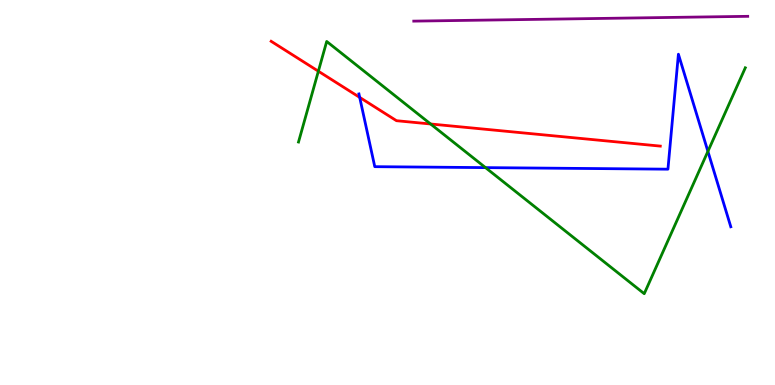[{'lines': ['blue', 'red'], 'intersections': [{'x': 4.64, 'y': 7.47}]}, {'lines': ['green', 'red'], 'intersections': [{'x': 4.11, 'y': 8.15}, {'x': 5.56, 'y': 6.78}]}, {'lines': ['purple', 'red'], 'intersections': []}, {'lines': ['blue', 'green'], 'intersections': [{'x': 6.26, 'y': 5.65}, {'x': 9.13, 'y': 6.07}]}, {'lines': ['blue', 'purple'], 'intersections': []}, {'lines': ['green', 'purple'], 'intersections': []}]